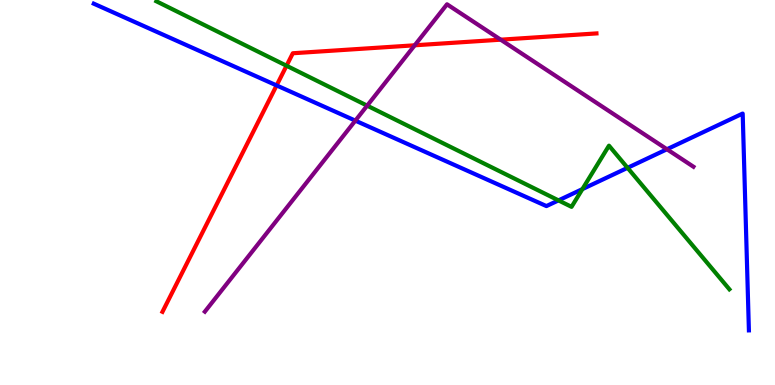[{'lines': ['blue', 'red'], 'intersections': [{'x': 3.57, 'y': 7.78}]}, {'lines': ['green', 'red'], 'intersections': [{'x': 3.7, 'y': 8.29}]}, {'lines': ['purple', 'red'], 'intersections': [{'x': 5.35, 'y': 8.82}, {'x': 6.46, 'y': 8.97}]}, {'lines': ['blue', 'green'], 'intersections': [{'x': 7.21, 'y': 4.8}, {'x': 7.51, 'y': 5.09}, {'x': 8.1, 'y': 5.64}]}, {'lines': ['blue', 'purple'], 'intersections': [{'x': 4.59, 'y': 6.87}, {'x': 8.61, 'y': 6.12}]}, {'lines': ['green', 'purple'], 'intersections': [{'x': 4.74, 'y': 7.26}]}]